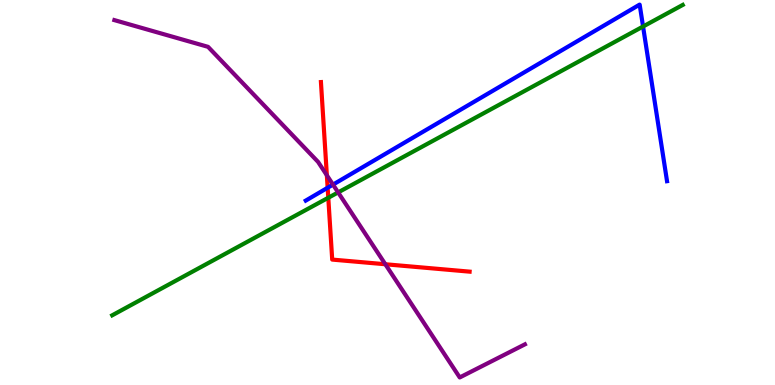[{'lines': ['blue', 'red'], 'intersections': [{'x': 4.23, 'y': 5.12}]}, {'lines': ['green', 'red'], 'intersections': [{'x': 4.24, 'y': 4.86}]}, {'lines': ['purple', 'red'], 'intersections': [{'x': 4.22, 'y': 5.45}, {'x': 4.97, 'y': 3.14}]}, {'lines': ['blue', 'green'], 'intersections': [{'x': 8.3, 'y': 9.31}]}, {'lines': ['blue', 'purple'], 'intersections': [{'x': 4.3, 'y': 5.21}]}, {'lines': ['green', 'purple'], 'intersections': [{'x': 4.36, 'y': 5.0}]}]